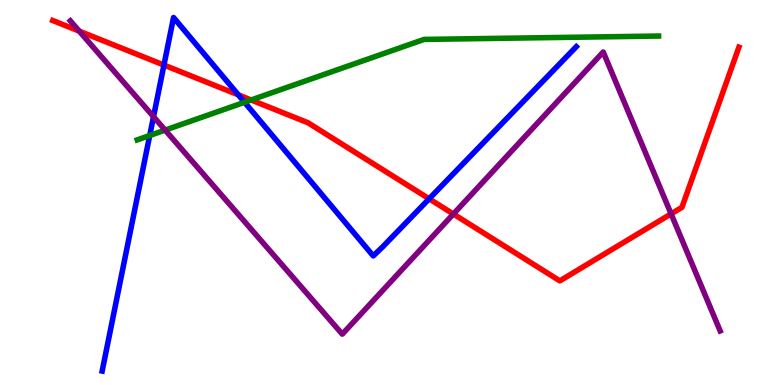[{'lines': ['blue', 'red'], 'intersections': [{'x': 2.12, 'y': 8.31}, {'x': 3.08, 'y': 7.54}, {'x': 5.54, 'y': 4.84}]}, {'lines': ['green', 'red'], 'intersections': [{'x': 3.24, 'y': 7.4}]}, {'lines': ['purple', 'red'], 'intersections': [{'x': 1.02, 'y': 9.19}, {'x': 5.85, 'y': 4.44}, {'x': 8.66, 'y': 4.44}]}, {'lines': ['blue', 'green'], 'intersections': [{'x': 1.93, 'y': 6.48}, {'x': 3.16, 'y': 7.34}]}, {'lines': ['blue', 'purple'], 'intersections': [{'x': 1.98, 'y': 6.97}]}, {'lines': ['green', 'purple'], 'intersections': [{'x': 2.13, 'y': 6.62}]}]